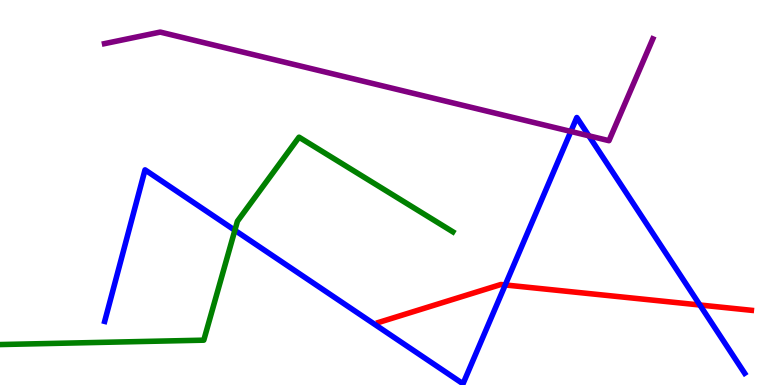[{'lines': ['blue', 'red'], 'intersections': [{'x': 6.52, 'y': 2.6}, {'x': 9.03, 'y': 2.08}]}, {'lines': ['green', 'red'], 'intersections': []}, {'lines': ['purple', 'red'], 'intersections': []}, {'lines': ['blue', 'green'], 'intersections': [{'x': 3.03, 'y': 4.02}]}, {'lines': ['blue', 'purple'], 'intersections': [{'x': 7.37, 'y': 6.59}, {'x': 7.6, 'y': 6.47}]}, {'lines': ['green', 'purple'], 'intersections': []}]